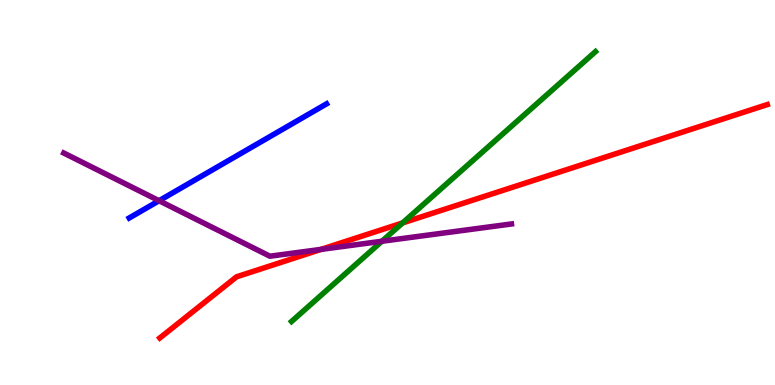[{'lines': ['blue', 'red'], 'intersections': []}, {'lines': ['green', 'red'], 'intersections': [{'x': 5.19, 'y': 4.21}]}, {'lines': ['purple', 'red'], 'intersections': [{'x': 4.14, 'y': 3.52}]}, {'lines': ['blue', 'green'], 'intersections': []}, {'lines': ['blue', 'purple'], 'intersections': [{'x': 2.05, 'y': 4.79}]}, {'lines': ['green', 'purple'], 'intersections': [{'x': 4.93, 'y': 3.73}]}]